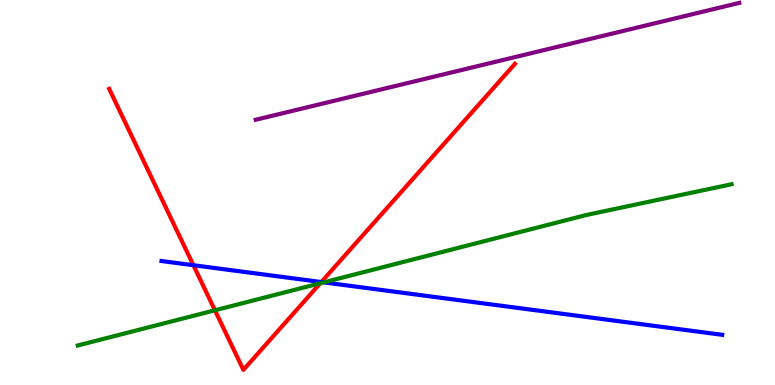[{'lines': ['blue', 'red'], 'intersections': [{'x': 2.5, 'y': 3.11}, {'x': 4.15, 'y': 2.67}]}, {'lines': ['green', 'red'], 'intersections': [{'x': 2.77, 'y': 1.94}, {'x': 4.13, 'y': 2.64}]}, {'lines': ['purple', 'red'], 'intersections': []}, {'lines': ['blue', 'green'], 'intersections': [{'x': 4.18, 'y': 2.67}]}, {'lines': ['blue', 'purple'], 'intersections': []}, {'lines': ['green', 'purple'], 'intersections': []}]